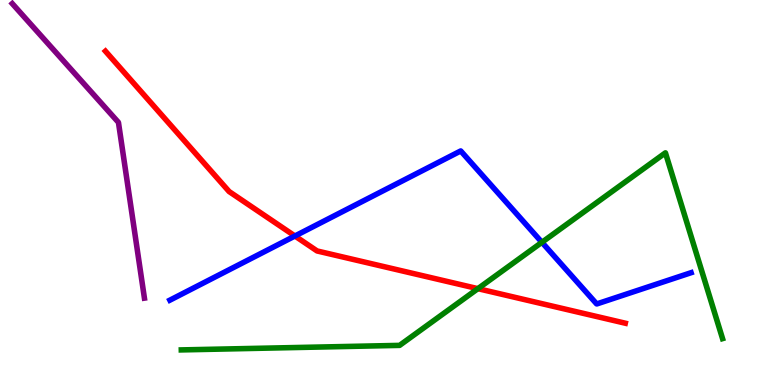[{'lines': ['blue', 'red'], 'intersections': [{'x': 3.81, 'y': 3.87}]}, {'lines': ['green', 'red'], 'intersections': [{'x': 6.17, 'y': 2.5}]}, {'lines': ['purple', 'red'], 'intersections': []}, {'lines': ['blue', 'green'], 'intersections': [{'x': 6.99, 'y': 3.71}]}, {'lines': ['blue', 'purple'], 'intersections': []}, {'lines': ['green', 'purple'], 'intersections': []}]